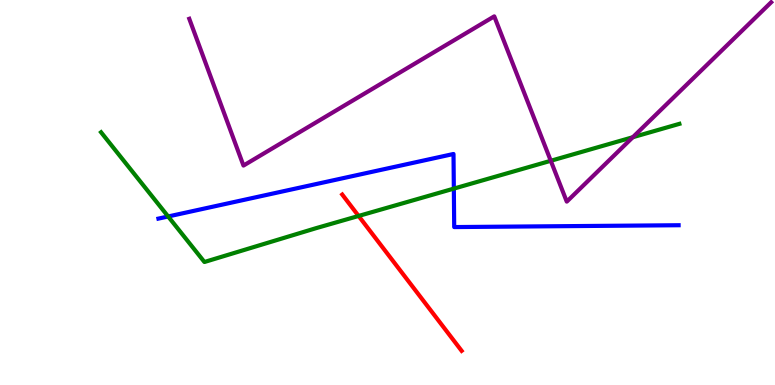[{'lines': ['blue', 'red'], 'intersections': []}, {'lines': ['green', 'red'], 'intersections': [{'x': 4.63, 'y': 4.39}]}, {'lines': ['purple', 'red'], 'intersections': []}, {'lines': ['blue', 'green'], 'intersections': [{'x': 2.17, 'y': 4.38}, {'x': 5.86, 'y': 5.1}]}, {'lines': ['blue', 'purple'], 'intersections': []}, {'lines': ['green', 'purple'], 'intersections': [{'x': 7.11, 'y': 5.82}, {'x': 8.17, 'y': 6.44}]}]